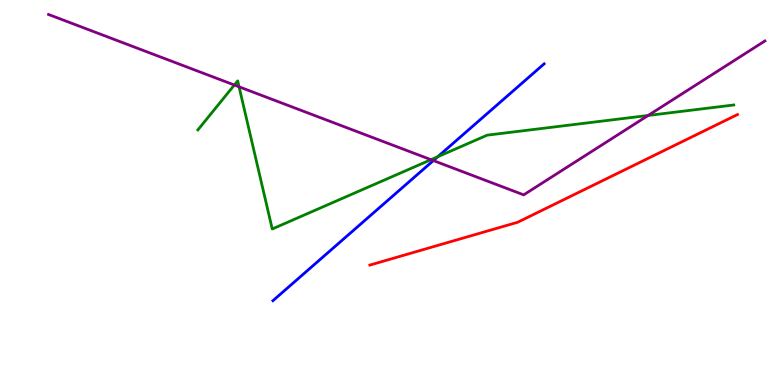[{'lines': ['blue', 'red'], 'intersections': []}, {'lines': ['green', 'red'], 'intersections': []}, {'lines': ['purple', 'red'], 'intersections': []}, {'lines': ['blue', 'green'], 'intersections': [{'x': 5.65, 'y': 5.93}]}, {'lines': ['blue', 'purple'], 'intersections': [{'x': 5.59, 'y': 5.83}]}, {'lines': ['green', 'purple'], 'intersections': [{'x': 3.02, 'y': 7.79}, {'x': 3.08, 'y': 7.75}, {'x': 5.56, 'y': 5.85}, {'x': 8.36, 'y': 7.0}]}]